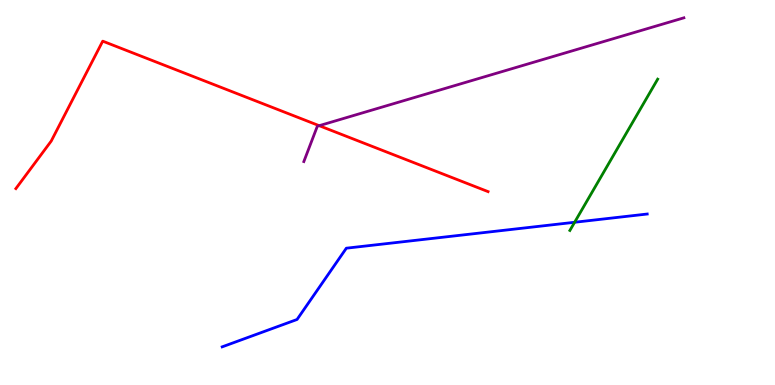[{'lines': ['blue', 'red'], 'intersections': []}, {'lines': ['green', 'red'], 'intersections': []}, {'lines': ['purple', 'red'], 'intersections': [{'x': 4.12, 'y': 6.74}]}, {'lines': ['blue', 'green'], 'intersections': [{'x': 7.41, 'y': 4.23}]}, {'lines': ['blue', 'purple'], 'intersections': []}, {'lines': ['green', 'purple'], 'intersections': []}]